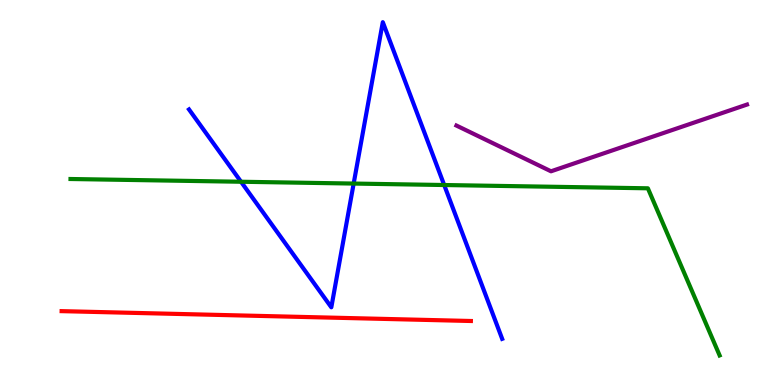[{'lines': ['blue', 'red'], 'intersections': []}, {'lines': ['green', 'red'], 'intersections': []}, {'lines': ['purple', 'red'], 'intersections': []}, {'lines': ['blue', 'green'], 'intersections': [{'x': 3.11, 'y': 5.28}, {'x': 4.56, 'y': 5.23}, {'x': 5.73, 'y': 5.19}]}, {'lines': ['blue', 'purple'], 'intersections': []}, {'lines': ['green', 'purple'], 'intersections': []}]